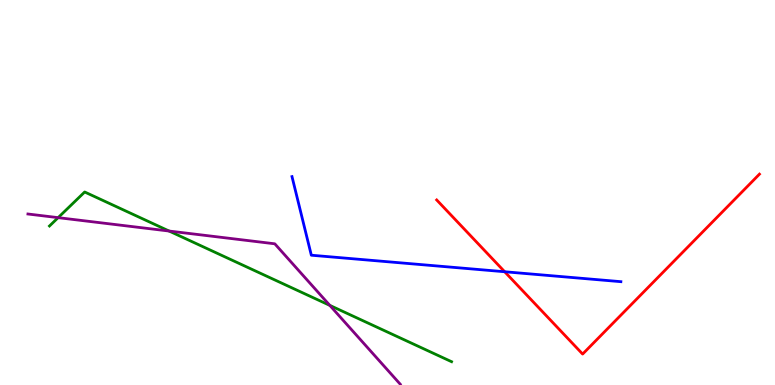[{'lines': ['blue', 'red'], 'intersections': [{'x': 6.51, 'y': 2.94}]}, {'lines': ['green', 'red'], 'intersections': []}, {'lines': ['purple', 'red'], 'intersections': []}, {'lines': ['blue', 'green'], 'intersections': []}, {'lines': ['blue', 'purple'], 'intersections': []}, {'lines': ['green', 'purple'], 'intersections': [{'x': 0.75, 'y': 4.35}, {'x': 2.18, 'y': 4.0}, {'x': 4.26, 'y': 2.07}]}]